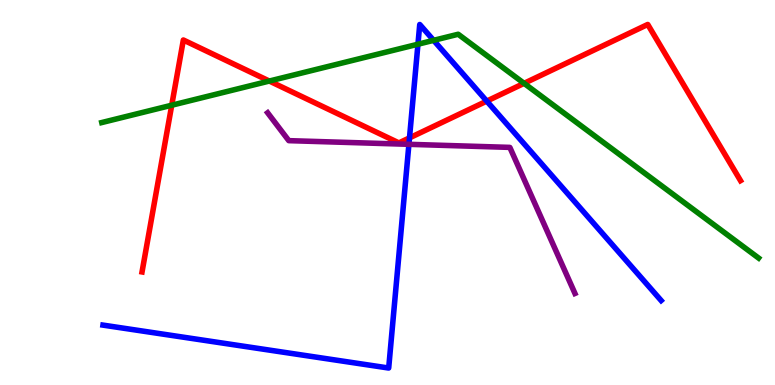[{'lines': ['blue', 'red'], 'intersections': [{'x': 5.28, 'y': 6.42}, {'x': 6.28, 'y': 7.37}]}, {'lines': ['green', 'red'], 'intersections': [{'x': 2.22, 'y': 7.27}, {'x': 3.48, 'y': 7.89}, {'x': 6.76, 'y': 7.84}]}, {'lines': ['purple', 'red'], 'intersections': []}, {'lines': ['blue', 'green'], 'intersections': [{'x': 5.39, 'y': 8.85}, {'x': 5.6, 'y': 8.95}]}, {'lines': ['blue', 'purple'], 'intersections': [{'x': 5.28, 'y': 6.25}]}, {'lines': ['green', 'purple'], 'intersections': []}]